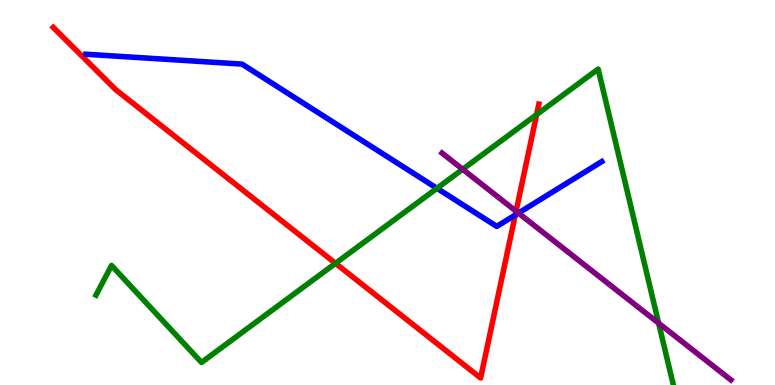[{'lines': ['blue', 'red'], 'intersections': [{'x': 6.65, 'y': 4.42}]}, {'lines': ['green', 'red'], 'intersections': [{'x': 4.33, 'y': 3.16}, {'x': 6.92, 'y': 7.02}]}, {'lines': ['purple', 'red'], 'intersections': [{'x': 6.66, 'y': 4.51}]}, {'lines': ['blue', 'green'], 'intersections': [{'x': 5.64, 'y': 5.11}]}, {'lines': ['blue', 'purple'], 'intersections': [{'x': 6.69, 'y': 4.47}]}, {'lines': ['green', 'purple'], 'intersections': [{'x': 5.97, 'y': 5.6}, {'x': 8.5, 'y': 1.61}]}]